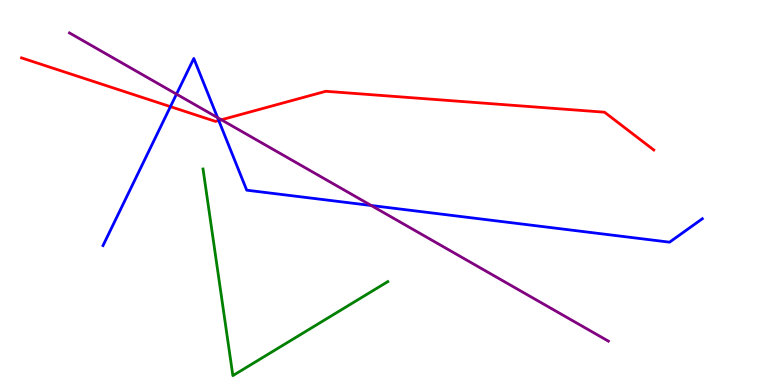[{'lines': ['blue', 'red'], 'intersections': [{'x': 2.2, 'y': 7.23}, {'x': 2.82, 'y': 6.87}]}, {'lines': ['green', 'red'], 'intersections': []}, {'lines': ['purple', 'red'], 'intersections': [{'x': 2.86, 'y': 6.89}]}, {'lines': ['blue', 'green'], 'intersections': []}, {'lines': ['blue', 'purple'], 'intersections': [{'x': 2.28, 'y': 7.55}, {'x': 2.81, 'y': 6.94}, {'x': 4.79, 'y': 4.66}]}, {'lines': ['green', 'purple'], 'intersections': []}]